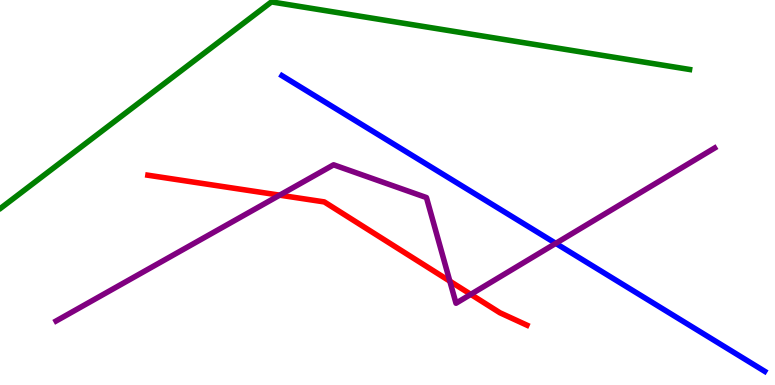[{'lines': ['blue', 'red'], 'intersections': []}, {'lines': ['green', 'red'], 'intersections': []}, {'lines': ['purple', 'red'], 'intersections': [{'x': 3.61, 'y': 4.93}, {'x': 5.8, 'y': 2.7}, {'x': 6.07, 'y': 2.35}]}, {'lines': ['blue', 'green'], 'intersections': []}, {'lines': ['blue', 'purple'], 'intersections': [{'x': 7.17, 'y': 3.68}]}, {'lines': ['green', 'purple'], 'intersections': []}]